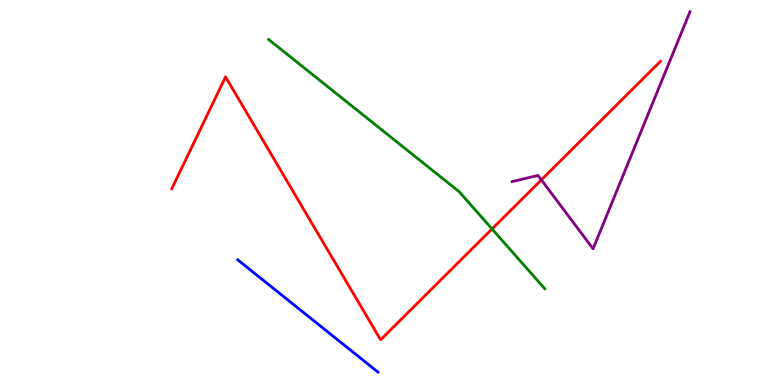[{'lines': ['blue', 'red'], 'intersections': []}, {'lines': ['green', 'red'], 'intersections': [{'x': 6.35, 'y': 4.05}]}, {'lines': ['purple', 'red'], 'intersections': [{'x': 6.99, 'y': 5.33}]}, {'lines': ['blue', 'green'], 'intersections': []}, {'lines': ['blue', 'purple'], 'intersections': []}, {'lines': ['green', 'purple'], 'intersections': []}]